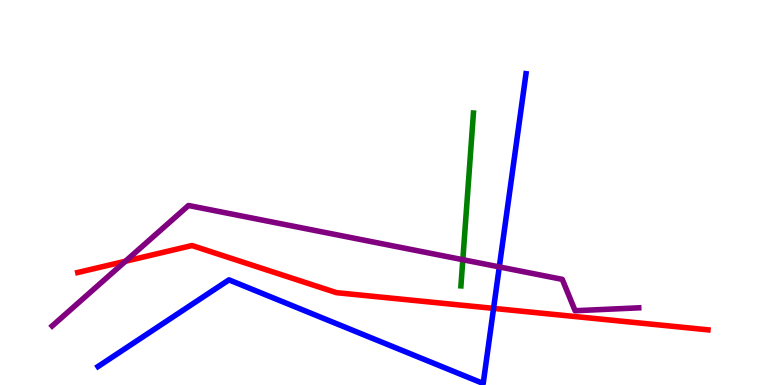[{'lines': ['blue', 'red'], 'intersections': [{'x': 6.37, 'y': 1.99}]}, {'lines': ['green', 'red'], 'intersections': []}, {'lines': ['purple', 'red'], 'intersections': [{'x': 1.62, 'y': 3.21}]}, {'lines': ['blue', 'green'], 'intersections': []}, {'lines': ['blue', 'purple'], 'intersections': [{'x': 6.44, 'y': 3.07}]}, {'lines': ['green', 'purple'], 'intersections': [{'x': 5.97, 'y': 3.25}]}]